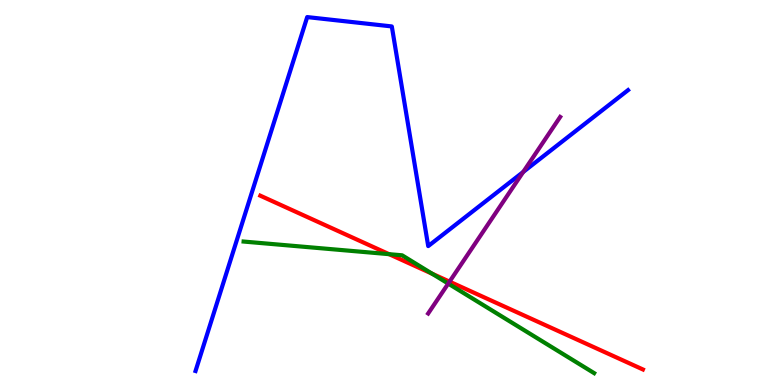[{'lines': ['blue', 'red'], 'intersections': []}, {'lines': ['green', 'red'], 'intersections': [{'x': 5.02, 'y': 3.4}, {'x': 5.58, 'y': 2.89}]}, {'lines': ['purple', 'red'], 'intersections': [{'x': 5.8, 'y': 2.68}]}, {'lines': ['blue', 'green'], 'intersections': []}, {'lines': ['blue', 'purple'], 'intersections': [{'x': 6.75, 'y': 5.53}]}, {'lines': ['green', 'purple'], 'intersections': [{'x': 5.78, 'y': 2.63}]}]